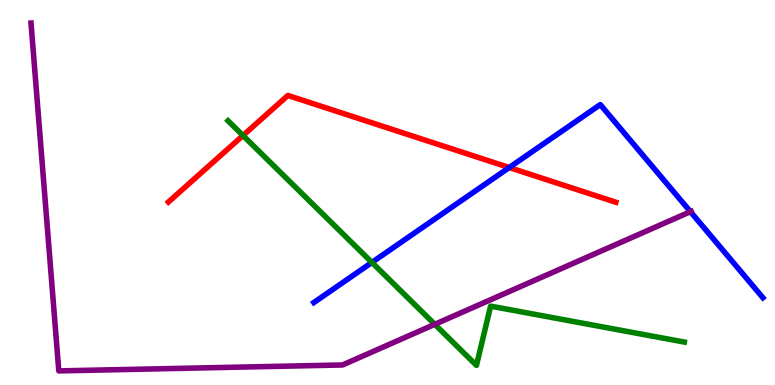[{'lines': ['blue', 'red'], 'intersections': [{'x': 6.57, 'y': 5.65}]}, {'lines': ['green', 'red'], 'intersections': [{'x': 3.14, 'y': 6.48}]}, {'lines': ['purple', 'red'], 'intersections': []}, {'lines': ['blue', 'green'], 'intersections': [{'x': 4.8, 'y': 3.18}]}, {'lines': ['blue', 'purple'], 'intersections': [{'x': 8.91, 'y': 4.5}]}, {'lines': ['green', 'purple'], 'intersections': [{'x': 5.61, 'y': 1.58}]}]